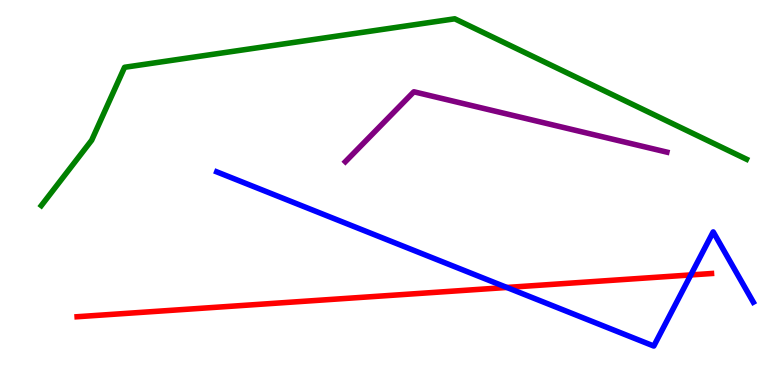[{'lines': ['blue', 'red'], 'intersections': [{'x': 6.54, 'y': 2.53}, {'x': 8.91, 'y': 2.86}]}, {'lines': ['green', 'red'], 'intersections': []}, {'lines': ['purple', 'red'], 'intersections': []}, {'lines': ['blue', 'green'], 'intersections': []}, {'lines': ['blue', 'purple'], 'intersections': []}, {'lines': ['green', 'purple'], 'intersections': []}]